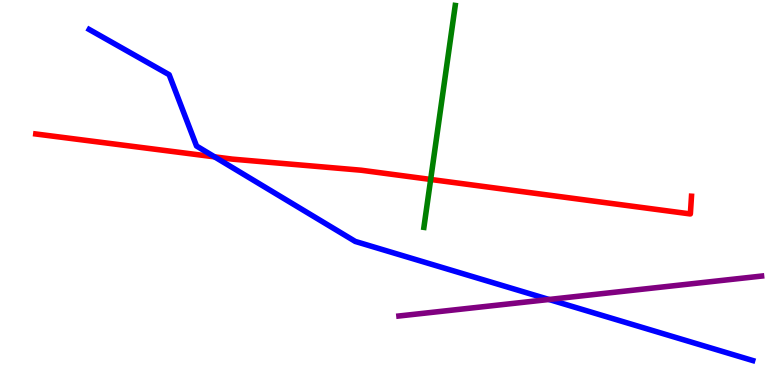[{'lines': ['blue', 'red'], 'intersections': [{'x': 2.77, 'y': 5.93}]}, {'lines': ['green', 'red'], 'intersections': [{'x': 5.56, 'y': 5.34}]}, {'lines': ['purple', 'red'], 'intersections': []}, {'lines': ['blue', 'green'], 'intersections': []}, {'lines': ['blue', 'purple'], 'intersections': [{'x': 7.08, 'y': 2.22}]}, {'lines': ['green', 'purple'], 'intersections': []}]